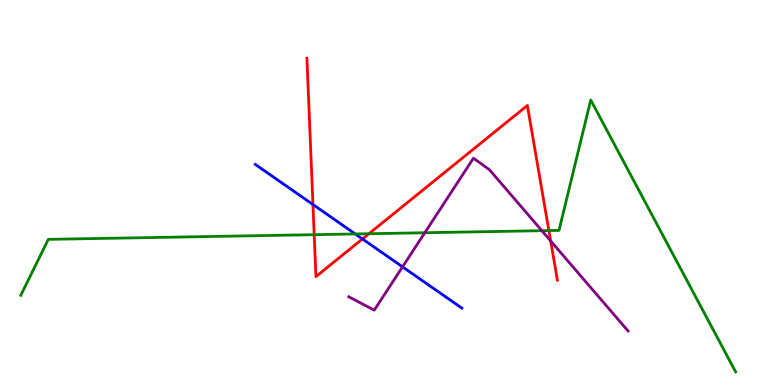[{'lines': ['blue', 'red'], 'intersections': [{'x': 4.04, 'y': 4.69}, {'x': 4.68, 'y': 3.79}]}, {'lines': ['green', 'red'], 'intersections': [{'x': 4.05, 'y': 3.9}, {'x': 4.76, 'y': 3.93}, {'x': 7.08, 'y': 4.01}]}, {'lines': ['purple', 'red'], 'intersections': [{'x': 7.11, 'y': 3.74}]}, {'lines': ['blue', 'green'], 'intersections': [{'x': 4.58, 'y': 3.92}]}, {'lines': ['blue', 'purple'], 'intersections': [{'x': 5.19, 'y': 3.07}]}, {'lines': ['green', 'purple'], 'intersections': [{'x': 5.48, 'y': 3.95}, {'x': 6.99, 'y': 4.01}]}]